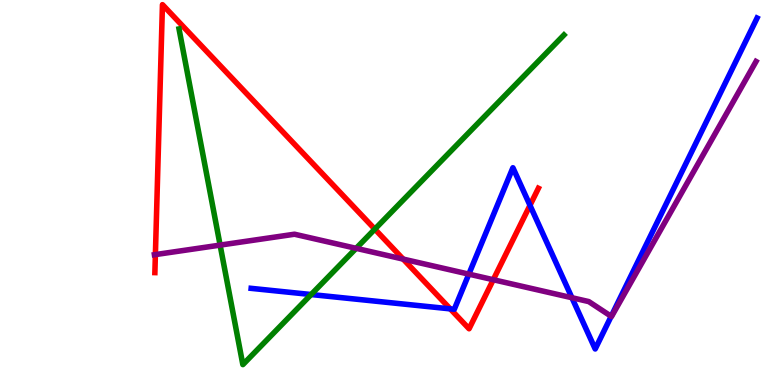[{'lines': ['blue', 'red'], 'intersections': [{'x': 5.81, 'y': 1.98}, {'x': 6.84, 'y': 4.67}]}, {'lines': ['green', 'red'], 'intersections': [{'x': 4.84, 'y': 4.05}]}, {'lines': ['purple', 'red'], 'intersections': [{'x': 2.0, 'y': 3.39}, {'x': 5.2, 'y': 3.27}, {'x': 6.36, 'y': 2.73}]}, {'lines': ['blue', 'green'], 'intersections': [{'x': 4.01, 'y': 2.35}]}, {'lines': ['blue', 'purple'], 'intersections': [{'x': 6.05, 'y': 2.88}, {'x': 7.38, 'y': 2.27}, {'x': 7.89, 'y': 1.78}]}, {'lines': ['green', 'purple'], 'intersections': [{'x': 2.84, 'y': 3.63}, {'x': 4.6, 'y': 3.55}]}]